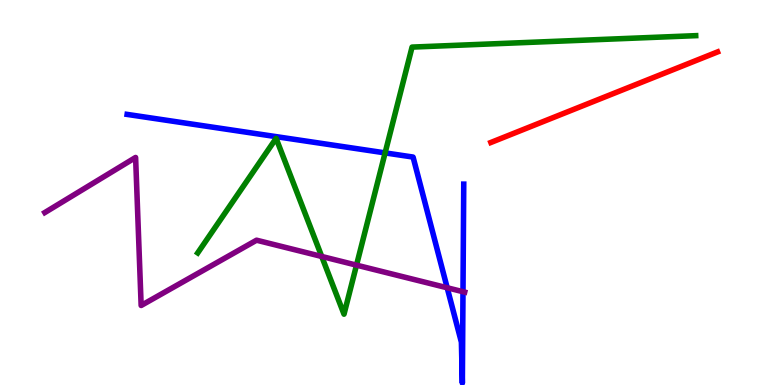[{'lines': ['blue', 'red'], 'intersections': []}, {'lines': ['green', 'red'], 'intersections': []}, {'lines': ['purple', 'red'], 'intersections': []}, {'lines': ['blue', 'green'], 'intersections': [{'x': 4.97, 'y': 6.03}]}, {'lines': ['blue', 'purple'], 'intersections': [{'x': 5.77, 'y': 2.53}, {'x': 5.97, 'y': 2.42}]}, {'lines': ['green', 'purple'], 'intersections': [{'x': 4.15, 'y': 3.34}, {'x': 4.6, 'y': 3.11}]}]